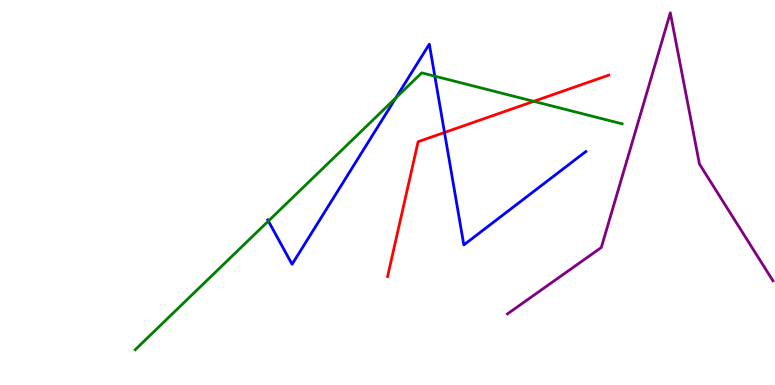[{'lines': ['blue', 'red'], 'intersections': [{'x': 5.74, 'y': 6.56}]}, {'lines': ['green', 'red'], 'intersections': [{'x': 6.89, 'y': 7.37}]}, {'lines': ['purple', 'red'], 'intersections': []}, {'lines': ['blue', 'green'], 'intersections': [{'x': 3.46, 'y': 4.26}, {'x': 5.11, 'y': 7.46}, {'x': 5.61, 'y': 8.02}]}, {'lines': ['blue', 'purple'], 'intersections': []}, {'lines': ['green', 'purple'], 'intersections': []}]